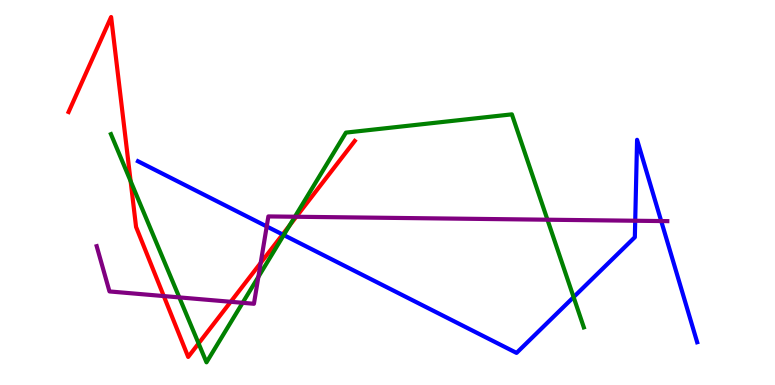[{'lines': ['blue', 'red'], 'intersections': [{'x': 3.65, 'y': 3.91}]}, {'lines': ['green', 'red'], 'intersections': [{'x': 1.69, 'y': 5.29}, {'x': 2.56, 'y': 1.08}, {'x': 3.74, 'y': 4.14}]}, {'lines': ['purple', 'red'], 'intersections': [{'x': 2.11, 'y': 2.31}, {'x': 2.98, 'y': 2.16}, {'x': 3.36, 'y': 3.17}, {'x': 3.82, 'y': 4.37}]}, {'lines': ['blue', 'green'], 'intersections': [{'x': 3.66, 'y': 3.89}, {'x': 7.4, 'y': 2.28}]}, {'lines': ['blue', 'purple'], 'intersections': [{'x': 3.44, 'y': 4.12}, {'x': 8.2, 'y': 4.27}, {'x': 8.53, 'y': 4.26}]}, {'lines': ['green', 'purple'], 'intersections': [{'x': 2.31, 'y': 2.28}, {'x': 3.13, 'y': 2.13}, {'x': 3.33, 'y': 2.81}, {'x': 3.8, 'y': 4.37}, {'x': 7.06, 'y': 4.29}]}]